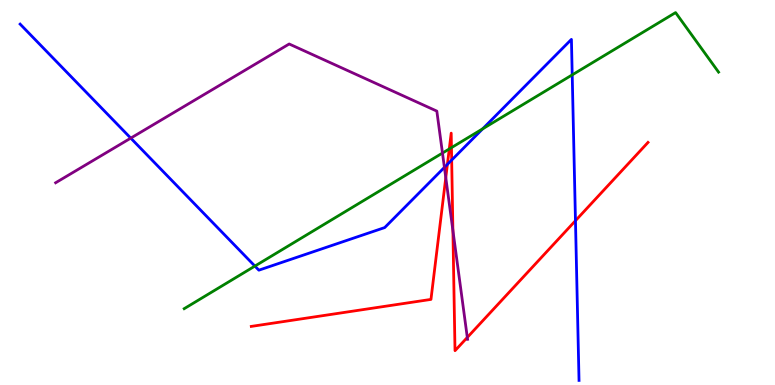[{'lines': ['blue', 'red'], 'intersections': [{'x': 5.77, 'y': 5.73}, {'x': 5.83, 'y': 5.84}, {'x': 7.43, 'y': 4.27}]}, {'lines': ['green', 'red'], 'intersections': [{'x': 5.8, 'y': 6.13}, {'x': 5.83, 'y': 6.17}]}, {'lines': ['purple', 'red'], 'intersections': [{'x': 5.75, 'y': 5.39}, {'x': 5.84, 'y': 4.01}, {'x': 6.03, 'y': 1.24}]}, {'lines': ['blue', 'green'], 'intersections': [{'x': 3.29, 'y': 3.09}, {'x': 6.23, 'y': 6.65}, {'x': 7.38, 'y': 8.06}]}, {'lines': ['blue', 'purple'], 'intersections': [{'x': 1.69, 'y': 6.41}, {'x': 5.73, 'y': 5.65}]}, {'lines': ['green', 'purple'], 'intersections': [{'x': 5.71, 'y': 6.02}]}]